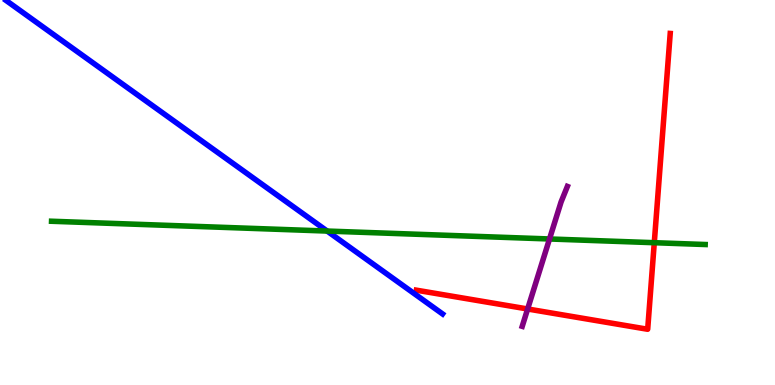[{'lines': ['blue', 'red'], 'intersections': []}, {'lines': ['green', 'red'], 'intersections': [{'x': 8.44, 'y': 3.7}]}, {'lines': ['purple', 'red'], 'intersections': [{'x': 6.81, 'y': 1.97}]}, {'lines': ['blue', 'green'], 'intersections': [{'x': 4.22, 'y': 4.0}]}, {'lines': ['blue', 'purple'], 'intersections': []}, {'lines': ['green', 'purple'], 'intersections': [{'x': 7.09, 'y': 3.79}]}]